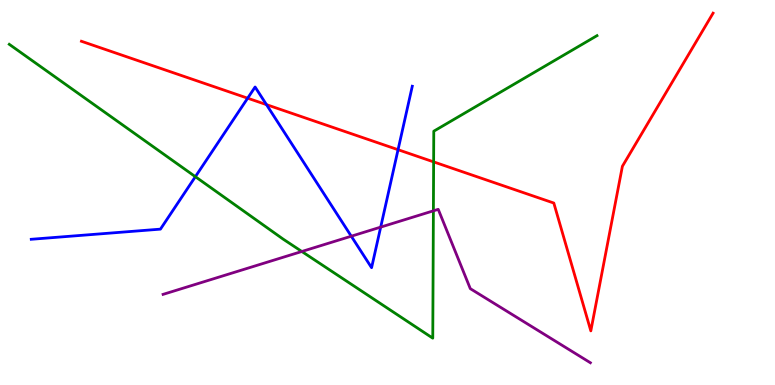[{'lines': ['blue', 'red'], 'intersections': [{'x': 3.2, 'y': 7.45}, {'x': 3.44, 'y': 7.28}, {'x': 5.14, 'y': 6.11}]}, {'lines': ['green', 'red'], 'intersections': [{'x': 5.6, 'y': 5.8}]}, {'lines': ['purple', 'red'], 'intersections': []}, {'lines': ['blue', 'green'], 'intersections': [{'x': 2.52, 'y': 5.41}]}, {'lines': ['blue', 'purple'], 'intersections': [{'x': 4.53, 'y': 3.86}, {'x': 4.91, 'y': 4.1}]}, {'lines': ['green', 'purple'], 'intersections': [{'x': 3.89, 'y': 3.47}, {'x': 5.59, 'y': 4.52}]}]